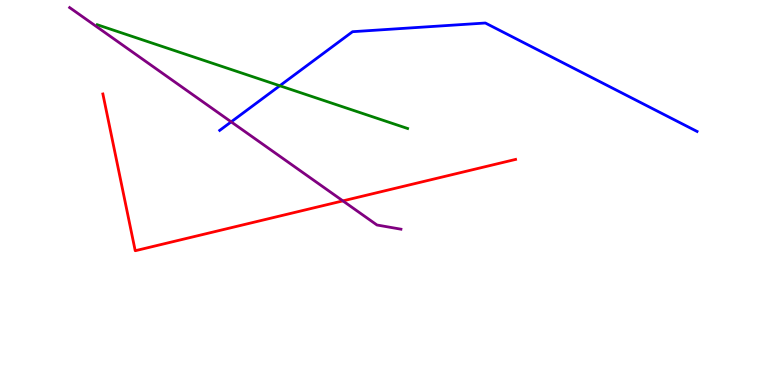[{'lines': ['blue', 'red'], 'intersections': []}, {'lines': ['green', 'red'], 'intersections': []}, {'lines': ['purple', 'red'], 'intersections': [{'x': 4.42, 'y': 4.78}]}, {'lines': ['blue', 'green'], 'intersections': [{'x': 3.61, 'y': 7.77}]}, {'lines': ['blue', 'purple'], 'intersections': [{'x': 2.98, 'y': 6.83}]}, {'lines': ['green', 'purple'], 'intersections': []}]